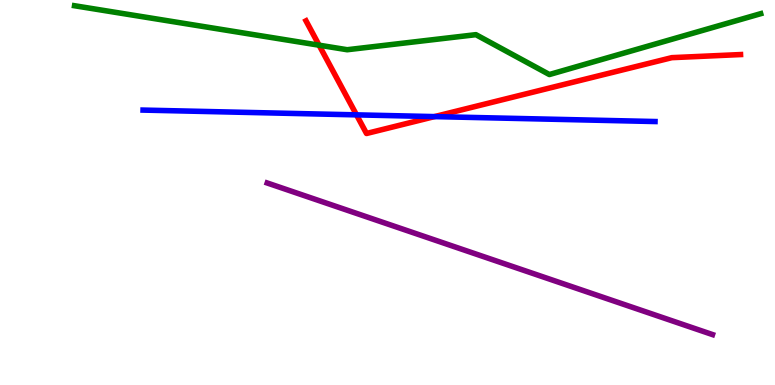[{'lines': ['blue', 'red'], 'intersections': [{'x': 4.6, 'y': 7.02}, {'x': 5.61, 'y': 6.97}]}, {'lines': ['green', 'red'], 'intersections': [{'x': 4.12, 'y': 8.83}]}, {'lines': ['purple', 'red'], 'intersections': []}, {'lines': ['blue', 'green'], 'intersections': []}, {'lines': ['blue', 'purple'], 'intersections': []}, {'lines': ['green', 'purple'], 'intersections': []}]